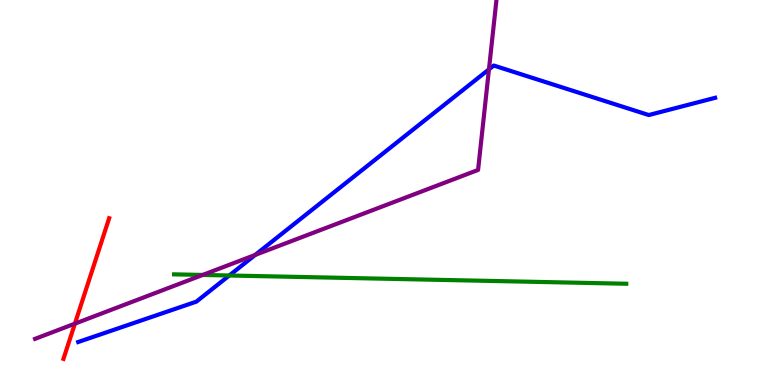[{'lines': ['blue', 'red'], 'intersections': []}, {'lines': ['green', 'red'], 'intersections': []}, {'lines': ['purple', 'red'], 'intersections': [{'x': 0.966, 'y': 1.59}]}, {'lines': ['blue', 'green'], 'intersections': [{'x': 2.96, 'y': 2.84}]}, {'lines': ['blue', 'purple'], 'intersections': [{'x': 3.29, 'y': 3.38}, {'x': 6.31, 'y': 8.2}]}, {'lines': ['green', 'purple'], 'intersections': [{'x': 2.62, 'y': 2.86}]}]